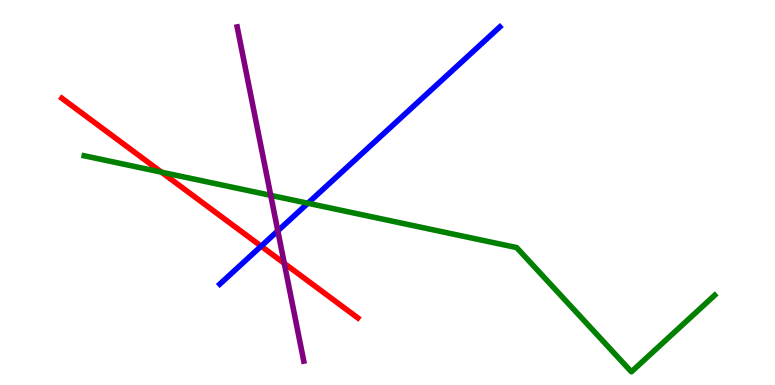[{'lines': ['blue', 'red'], 'intersections': [{'x': 3.37, 'y': 3.61}]}, {'lines': ['green', 'red'], 'intersections': [{'x': 2.08, 'y': 5.53}]}, {'lines': ['purple', 'red'], 'intersections': [{'x': 3.67, 'y': 3.16}]}, {'lines': ['blue', 'green'], 'intersections': [{'x': 3.97, 'y': 4.72}]}, {'lines': ['blue', 'purple'], 'intersections': [{'x': 3.58, 'y': 4.0}]}, {'lines': ['green', 'purple'], 'intersections': [{'x': 3.49, 'y': 4.93}]}]